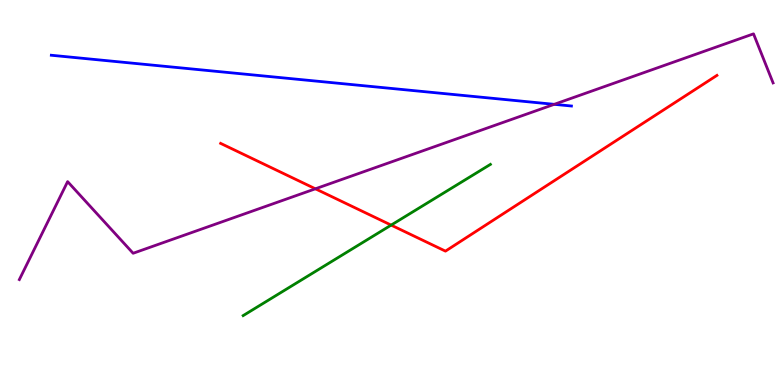[{'lines': ['blue', 'red'], 'intersections': []}, {'lines': ['green', 'red'], 'intersections': [{'x': 5.05, 'y': 4.15}]}, {'lines': ['purple', 'red'], 'intersections': [{'x': 4.07, 'y': 5.1}]}, {'lines': ['blue', 'green'], 'intersections': []}, {'lines': ['blue', 'purple'], 'intersections': [{'x': 7.15, 'y': 7.29}]}, {'lines': ['green', 'purple'], 'intersections': []}]